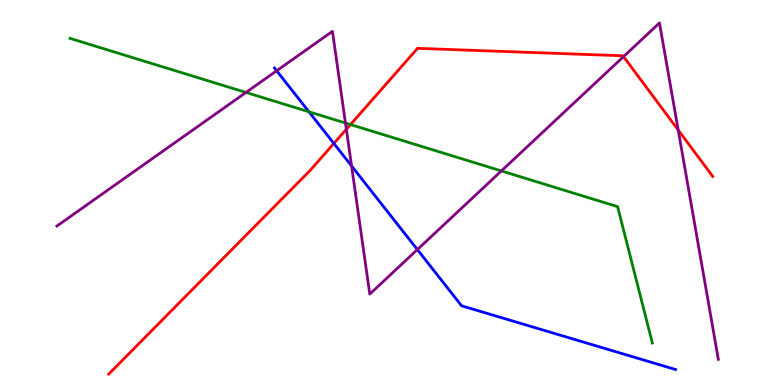[{'lines': ['blue', 'red'], 'intersections': [{'x': 4.31, 'y': 6.27}]}, {'lines': ['green', 'red'], 'intersections': [{'x': 4.52, 'y': 6.76}]}, {'lines': ['purple', 'red'], 'intersections': [{'x': 4.47, 'y': 6.64}, {'x': 8.05, 'y': 8.53}, {'x': 8.75, 'y': 6.62}]}, {'lines': ['blue', 'green'], 'intersections': [{'x': 3.99, 'y': 7.1}]}, {'lines': ['blue', 'purple'], 'intersections': [{'x': 3.57, 'y': 8.16}, {'x': 4.54, 'y': 5.69}, {'x': 5.39, 'y': 3.52}]}, {'lines': ['green', 'purple'], 'intersections': [{'x': 3.17, 'y': 7.6}, {'x': 4.46, 'y': 6.8}, {'x': 6.47, 'y': 5.56}]}]